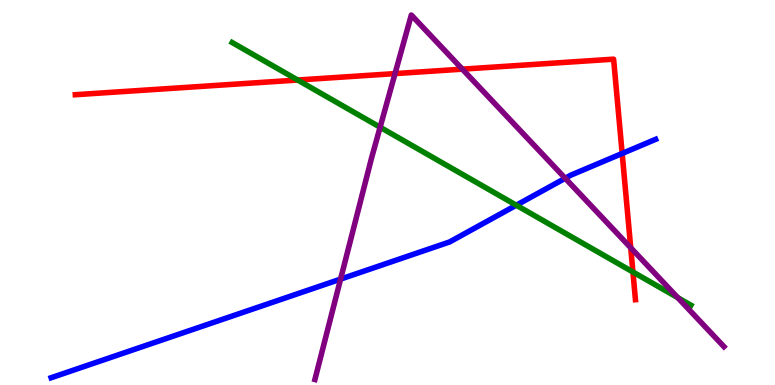[{'lines': ['blue', 'red'], 'intersections': [{'x': 8.03, 'y': 6.01}]}, {'lines': ['green', 'red'], 'intersections': [{'x': 3.84, 'y': 7.92}, {'x': 8.17, 'y': 2.94}]}, {'lines': ['purple', 'red'], 'intersections': [{'x': 5.1, 'y': 8.09}, {'x': 5.97, 'y': 8.2}, {'x': 8.14, 'y': 3.56}]}, {'lines': ['blue', 'green'], 'intersections': [{'x': 6.66, 'y': 4.67}]}, {'lines': ['blue', 'purple'], 'intersections': [{'x': 4.39, 'y': 2.75}, {'x': 7.29, 'y': 5.37}]}, {'lines': ['green', 'purple'], 'intersections': [{'x': 4.9, 'y': 6.7}, {'x': 8.75, 'y': 2.27}]}]